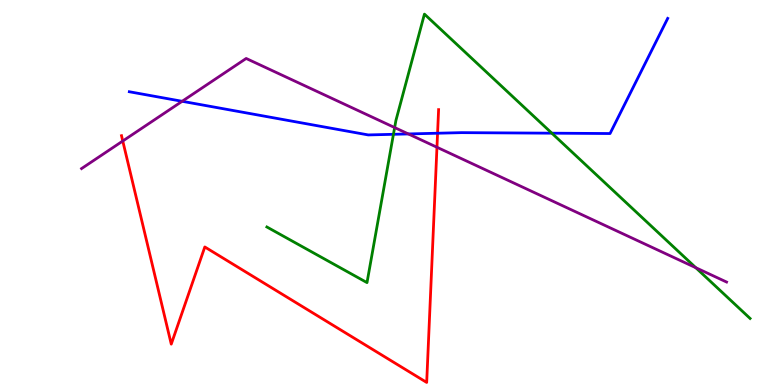[{'lines': ['blue', 'red'], 'intersections': [{'x': 5.65, 'y': 6.54}]}, {'lines': ['green', 'red'], 'intersections': []}, {'lines': ['purple', 'red'], 'intersections': [{'x': 1.58, 'y': 6.34}, {'x': 5.64, 'y': 6.18}]}, {'lines': ['blue', 'green'], 'intersections': [{'x': 5.08, 'y': 6.51}, {'x': 7.12, 'y': 6.54}]}, {'lines': ['blue', 'purple'], 'intersections': [{'x': 2.35, 'y': 7.37}, {'x': 5.27, 'y': 6.52}]}, {'lines': ['green', 'purple'], 'intersections': [{'x': 5.09, 'y': 6.69}, {'x': 8.98, 'y': 3.05}]}]